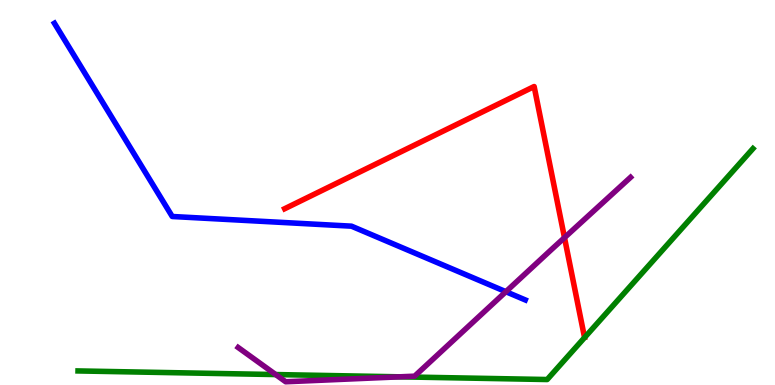[{'lines': ['blue', 'red'], 'intersections': []}, {'lines': ['green', 'red'], 'intersections': []}, {'lines': ['purple', 'red'], 'intersections': [{'x': 7.28, 'y': 3.83}]}, {'lines': ['blue', 'green'], 'intersections': []}, {'lines': ['blue', 'purple'], 'intersections': [{'x': 6.53, 'y': 2.42}]}, {'lines': ['green', 'purple'], 'intersections': [{'x': 3.56, 'y': 0.271}, {'x': 5.16, 'y': 0.212}]}]